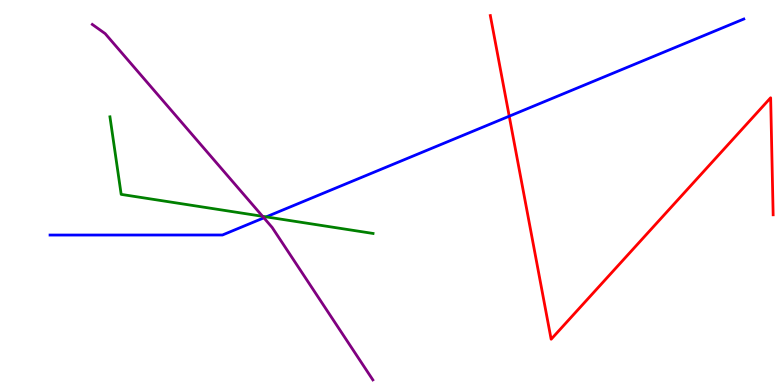[{'lines': ['blue', 'red'], 'intersections': [{'x': 6.57, 'y': 6.98}]}, {'lines': ['green', 'red'], 'intersections': []}, {'lines': ['purple', 'red'], 'intersections': []}, {'lines': ['blue', 'green'], 'intersections': [{'x': 3.43, 'y': 4.37}]}, {'lines': ['blue', 'purple'], 'intersections': [{'x': 3.4, 'y': 4.34}]}, {'lines': ['green', 'purple'], 'intersections': [{'x': 3.39, 'y': 4.38}]}]